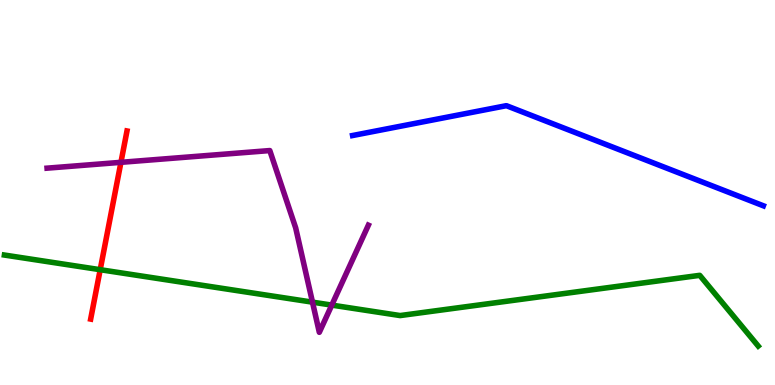[{'lines': ['blue', 'red'], 'intersections': []}, {'lines': ['green', 'red'], 'intersections': [{'x': 1.29, 'y': 2.99}]}, {'lines': ['purple', 'red'], 'intersections': [{'x': 1.56, 'y': 5.78}]}, {'lines': ['blue', 'green'], 'intersections': []}, {'lines': ['blue', 'purple'], 'intersections': []}, {'lines': ['green', 'purple'], 'intersections': [{'x': 4.03, 'y': 2.15}, {'x': 4.28, 'y': 2.08}]}]